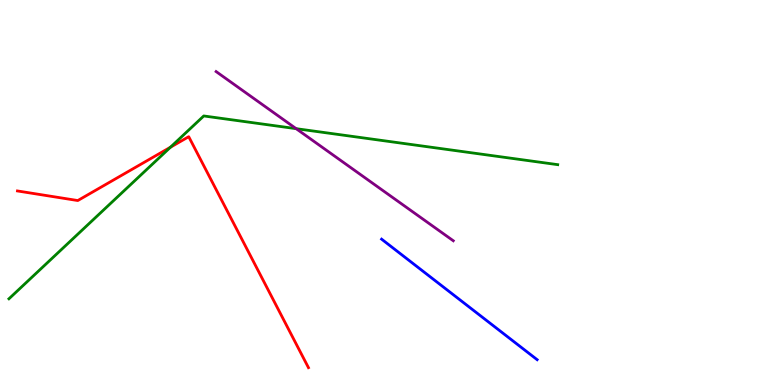[{'lines': ['blue', 'red'], 'intersections': []}, {'lines': ['green', 'red'], 'intersections': [{'x': 2.2, 'y': 6.18}]}, {'lines': ['purple', 'red'], 'intersections': []}, {'lines': ['blue', 'green'], 'intersections': []}, {'lines': ['blue', 'purple'], 'intersections': []}, {'lines': ['green', 'purple'], 'intersections': [{'x': 3.82, 'y': 6.66}]}]